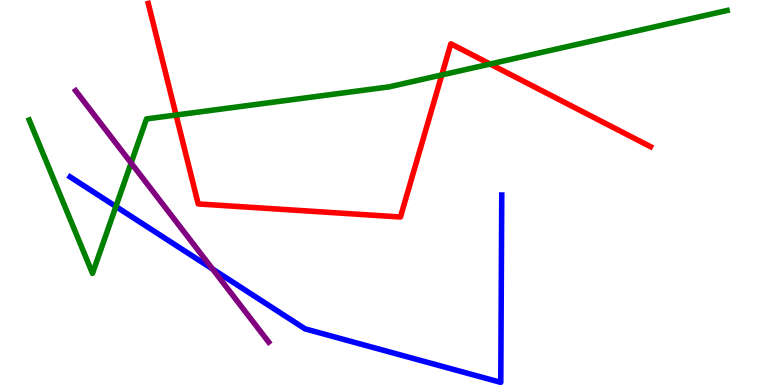[{'lines': ['blue', 'red'], 'intersections': []}, {'lines': ['green', 'red'], 'intersections': [{'x': 2.27, 'y': 7.01}, {'x': 5.7, 'y': 8.05}, {'x': 6.32, 'y': 8.34}]}, {'lines': ['purple', 'red'], 'intersections': []}, {'lines': ['blue', 'green'], 'intersections': [{'x': 1.5, 'y': 4.64}]}, {'lines': ['blue', 'purple'], 'intersections': [{'x': 2.74, 'y': 3.01}]}, {'lines': ['green', 'purple'], 'intersections': [{'x': 1.69, 'y': 5.77}]}]